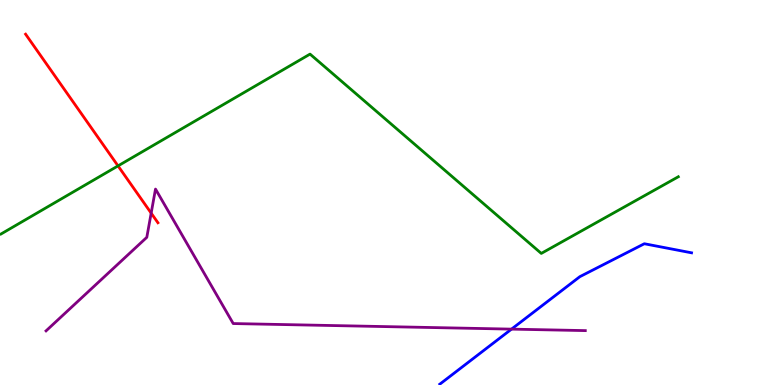[{'lines': ['blue', 'red'], 'intersections': []}, {'lines': ['green', 'red'], 'intersections': [{'x': 1.52, 'y': 5.69}]}, {'lines': ['purple', 'red'], 'intersections': [{'x': 1.95, 'y': 4.46}]}, {'lines': ['blue', 'green'], 'intersections': []}, {'lines': ['blue', 'purple'], 'intersections': [{'x': 6.6, 'y': 1.45}]}, {'lines': ['green', 'purple'], 'intersections': []}]